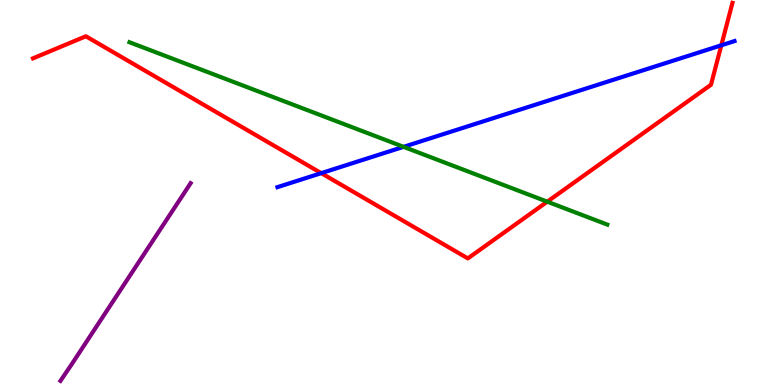[{'lines': ['blue', 'red'], 'intersections': [{'x': 4.15, 'y': 5.5}, {'x': 9.31, 'y': 8.82}]}, {'lines': ['green', 'red'], 'intersections': [{'x': 7.06, 'y': 4.76}]}, {'lines': ['purple', 'red'], 'intersections': []}, {'lines': ['blue', 'green'], 'intersections': [{'x': 5.21, 'y': 6.19}]}, {'lines': ['blue', 'purple'], 'intersections': []}, {'lines': ['green', 'purple'], 'intersections': []}]